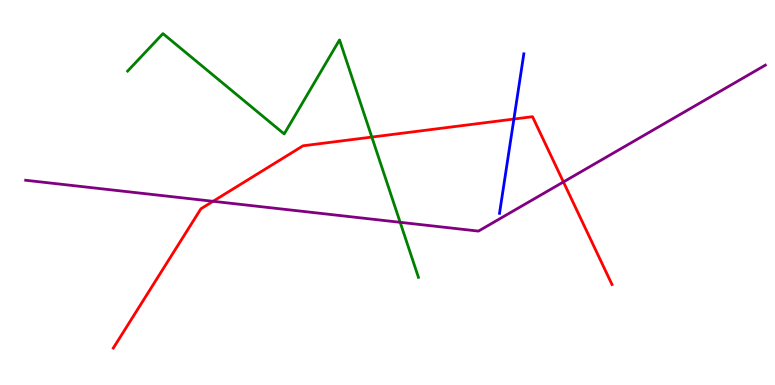[{'lines': ['blue', 'red'], 'intersections': [{'x': 6.63, 'y': 6.91}]}, {'lines': ['green', 'red'], 'intersections': [{'x': 4.8, 'y': 6.44}]}, {'lines': ['purple', 'red'], 'intersections': [{'x': 2.75, 'y': 4.77}, {'x': 7.27, 'y': 5.27}]}, {'lines': ['blue', 'green'], 'intersections': []}, {'lines': ['blue', 'purple'], 'intersections': []}, {'lines': ['green', 'purple'], 'intersections': [{'x': 5.16, 'y': 4.23}]}]